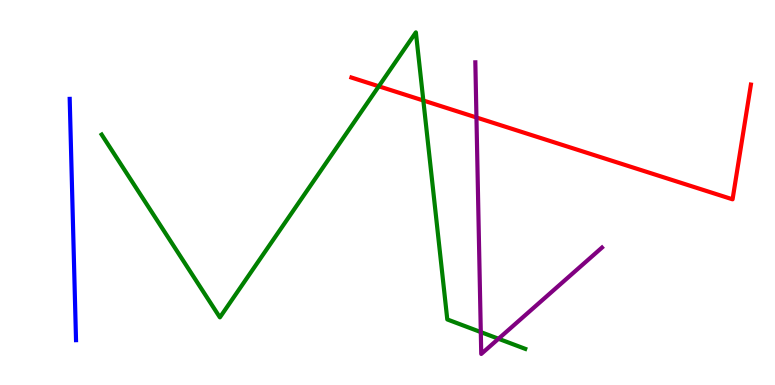[{'lines': ['blue', 'red'], 'intersections': []}, {'lines': ['green', 'red'], 'intersections': [{'x': 4.89, 'y': 7.76}, {'x': 5.46, 'y': 7.39}]}, {'lines': ['purple', 'red'], 'intersections': [{'x': 6.15, 'y': 6.95}]}, {'lines': ['blue', 'green'], 'intersections': []}, {'lines': ['blue', 'purple'], 'intersections': []}, {'lines': ['green', 'purple'], 'intersections': [{'x': 6.2, 'y': 1.37}, {'x': 6.43, 'y': 1.2}]}]